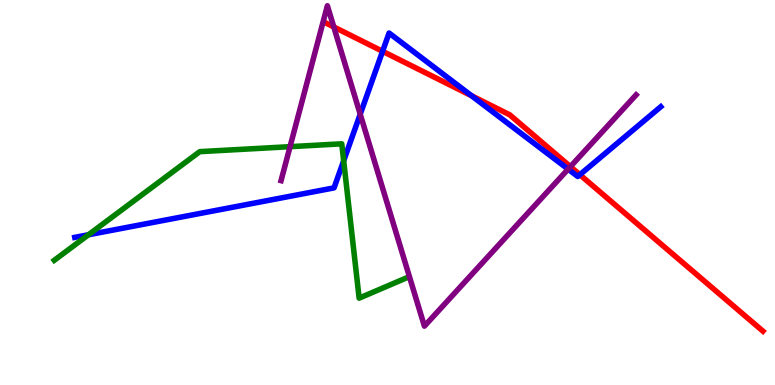[{'lines': ['blue', 'red'], 'intersections': [{'x': 4.94, 'y': 8.67}, {'x': 6.08, 'y': 7.51}, {'x': 7.48, 'y': 5.46}]}, {'lines': ['green', 'red'], 'intersections': []}, {'lines': ['purple', 'red'], 'intersections': [{'x': 4.31, 'y': 9.3}, {'x': 7.36, 'y': 5.67}]}, {'lines': ['blue', 'green'], 'intersections': [{'x': 1.14, 'y': 3.9}, {'x': 4.43, 'y': 5.82}]}, {'lines': ['blue', 'purple'], 'intersections': [{'x': 4.65, 'y': 7.03}, {'x': 7.33, 'y': 5.61}]}, {'lines': ['green', 'purple'], 'intersections': [{'x': 3.74, 'y': 6.19}]}]